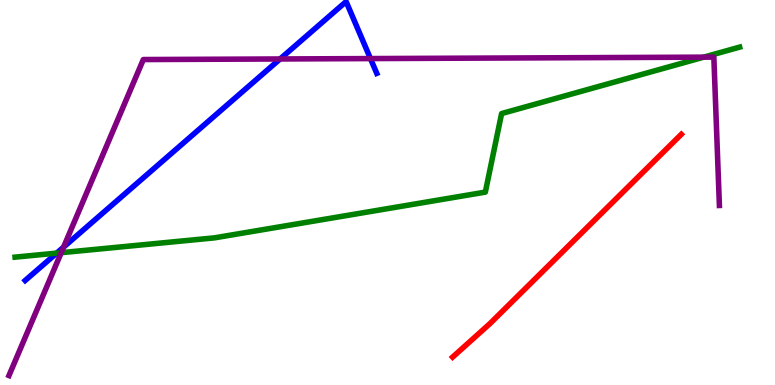[{'lines': ['blue', 'red'], 'intersections': []}, {'lines': ['green', 'red'], 'intersections': []}, {'lines': ['purple', 'red'], 'intersections': []}, {'lines': ['blue', 'green'], 'intersections': [{'x': 0.731, 'y': 3.43}]}, {'lines': ['blue', 'purple'], 'intersections': [{'x': 0.82, 'y': 3.58}, {'x': 3.61, 'y': 8.47}, {'x': 4.78, 'y': 8.48}]}, {'lines': ['green', 'purple'], 'intersections': [{'x': 0.79, 'y': 3.44}, {'x': 9.08, 'y': 8.52}]}]